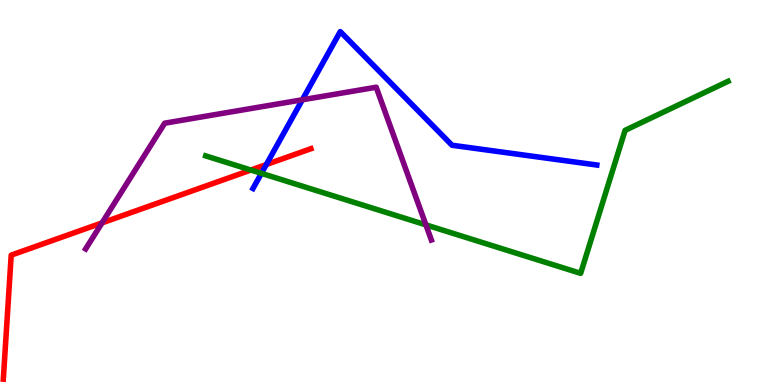[{'lines': ['blue', 'red'], 'intersections': [{'x': 3.44, 'y': 5.73}]}, {'lines': ['green', 'red'], 'intersections': [{'x': 3.24, 'y': 5.58}]}, {'lines': ['purple', 'red'], 'intersections': [{'x': 1.32, 'y': 4.21}]}, {'lines': ['blue', 'green'], 'intersections': [{'x': 3.37, 'y': 5.5}]}, {'lines': ['blue', 'purple'], 'intersections': [{'x': 3.9, 'y': 7.41}]}, {'lines': ['green', 'purple'], 'intersections': [{'x': 5.5, 'y': 4.16}]}]